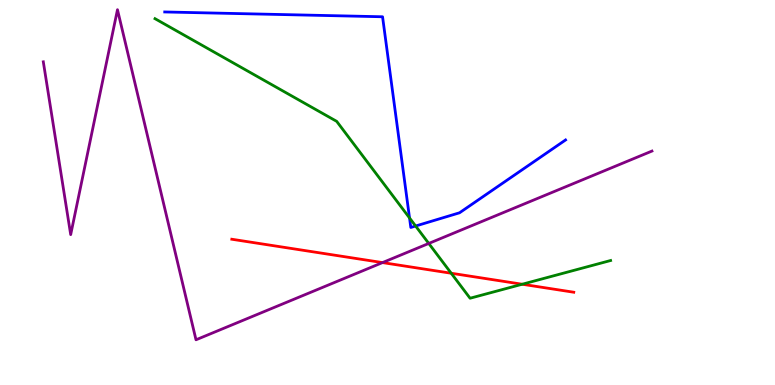[{'lines': ['blue', 'red'], 'intersections': []}, {'lines': ['green', 'red'], 'intersections': [{'x': 5.82, 'y': 2.9}, {'x': 6.74, 'y': 2.62}]}, {'lines': ['purple', 'red'], 'intersections': [{'x': 4.94, 'y': 3.18}]}, {'lines': ['blue', 'green'], 'intersections': [{'x': 5.28, 'y': 4.34}, {'x': 5.36, 'y': 4.13}]}, {'lines': ['blue', 'purple'], 'intersections': []}, {'lines': ['green', 'purple'], 'intersections': [{'x': 5.53, 'y': 3.68}]}]